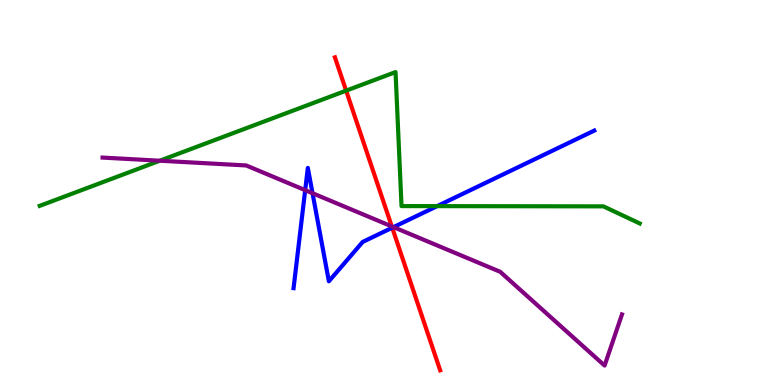[{'lines': ['blue', 'red'], 'intersections': [{'x': 5.06, 'y': 4.08}]}, {'lines': ['green', 'red'], 'intersections': [{'x': 4.47, 'y': 7.65}]}, {'lines': ['purple', 'red'], 'intersections': [{'x': 5.06, 'y': 4.12}]}, {'lines': ['blue', 'green'], 'intersections': [{'x': 5.64, 'y': 4.65}]}, {'lines': ['blue', 'purple'], 'intersections': [{'x': 3.94, 'y': 5.06}, {'x': 4.03, 'y': 4.98}, {'x': 5.08, 'y': 4.1}]}, {'lines': ['green', 'purple'], 'intersections': [{'x': 2.06, 'y': 5.83}]}]